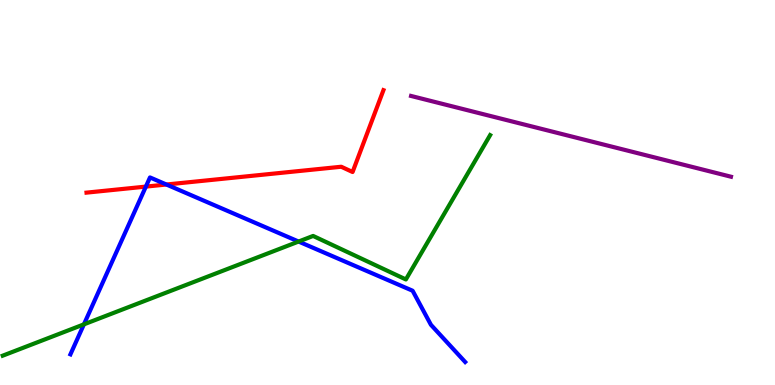[{'lines': ['blue', 'red'], 'intersections': [{'x': 1.88, 'y': 5.15}, {'x': 2.15, 'y': 5.21}]}, {'lines': ['green', 'red'], 'intersections': []}, {'lines': ['purple', 'red'], 'intersections': []}, {'lines': ['blue', 'green'], 'intersections': [{'x': 1.08, 'y': 1.58}, {'x': 3.85, 'y': 3.73}]}, {'lines': ['blue', 'purple'], 'intersections': []}, {'lines': ['green', 'purple'], 'intersections': []}]